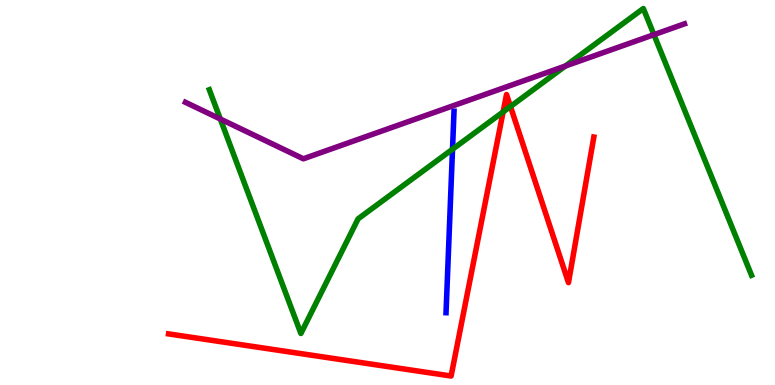[{'lines': ['blue', 'red'], 'intersections': []}, {'lines': ['green', 'red'], 'intersections': [{'x': 6.49, 'y': 7.09}, {'x': 6.59, 'y': 7.23}]}, {'lines': ['purple', 'red'], 'intersections': []}, {'lines': ['blue', 'green'], 'intersections': [{'x': 5.84, 'y': 6.12}]}, {'lines': ['blue', 'purple'], 'intersections': []}, {'lines': ['green', 'purple'], 'intersections': [{'x': 2.84, 'y': 6.91}, {'x': 7.3, 'y': 8.29}, {'x': 8.44, 'y': 9.1}]}]